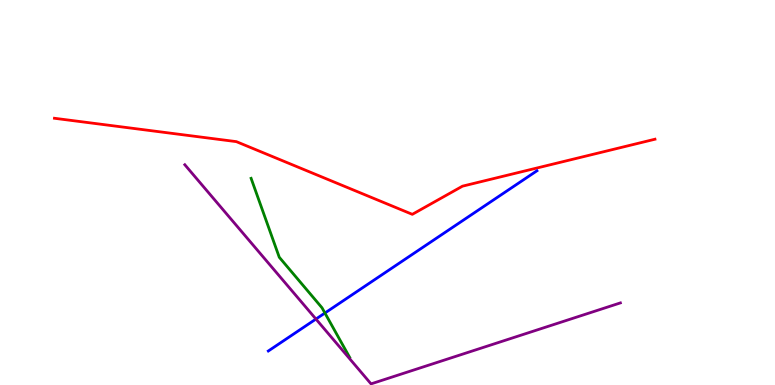[{'lines': ['blue', 'red'], 'intersections': []}, {'lines': ['green', 'red'], 'intersections': []}, {'lines': ['purple', 'red'], 'intersections': []}, {'lines': ['blue', 'green'], 'intersections': [{'x': 4.19, 'y': 1.87}]}, {'lines': ['blue', 'purple'], 'intersections': [{'x': 4.08, 'y': 1.71}]}, {'lines': ['green', 'purple'], 'intersections': []}]